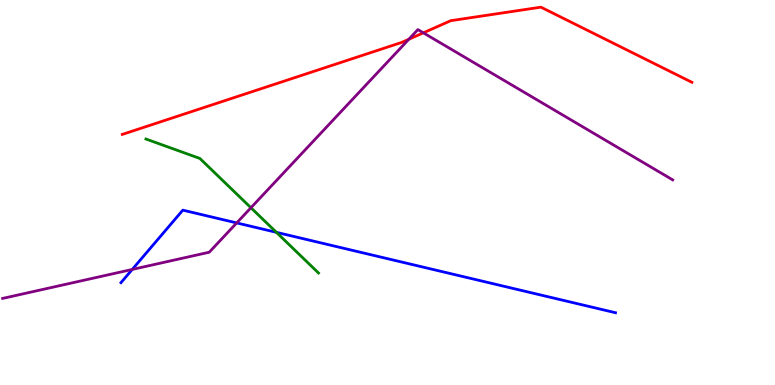[{'lines': ['blue', 'red'], 'intersections': []}, {'lines': ['green', 'red'], 'intersections': []}, {'lines': ['purple', 'red'], 'intersections': [{'x': 5.28, 'y': 8.98}, {'x': 5.46, 'y': 9.15}]}, {'lines': ['blue', 'green'], 'intersections': [{'x': 3.57, 'y': 3.97}]}, {'lines': ['blue', 'purple'], 'intersections': [{'x': 1.71, 'y': 3.0}, {'x': 3.05, 'y': 4.21}]}, {'lines': ['green', 'purple'], 'intersections': [{'x': 3.24, 'y': 4.6}]}]